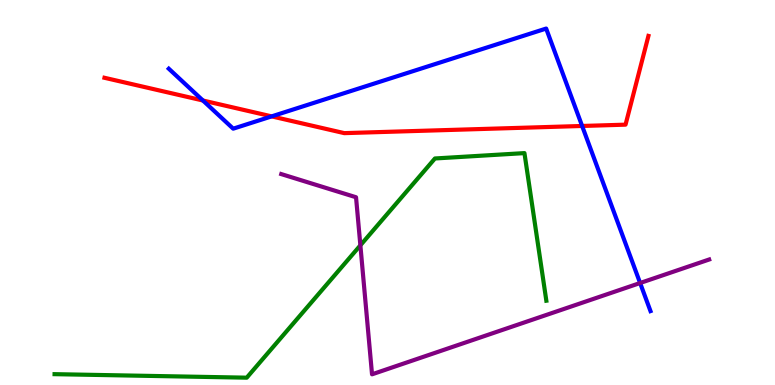[{'lines': ['blue', 'red'], 'intersections': [{'x': 2.62, 'y': 7.39}, {'x': 3.51, 'y': 6.98}, {'x': 7.51, 'y': 6.73}]}, {'lines': ['green', 'red'], 'intersections': []}, {'lines': ['purple', 'red'], 'intersections': []}, {'lines': ['blue', 'green'], 'intersections': []}, {'lines': ['blue', 'purple'], 'intersections': [{'x': 8.26, 'y': 2.65}]}, {'lines': ['green', 'purple'], 'intersections': [{'x': 4.65, 'y': 3.63}]}]